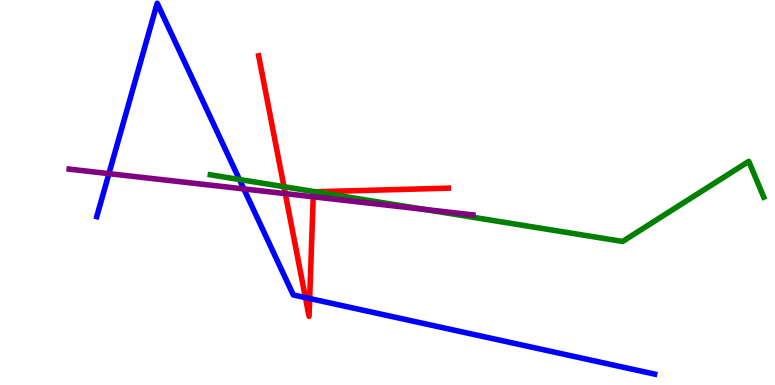[{'lines': ['blue', 'red'], 'intersections': [{'x': 3.94, 'y': 2.27}, {'x': 4.0, 'y': 2.25}]}, {'lines': ['green', 'red'], 'intersections': [{'x': 3.66, 'y': 5.15}, {'x': 4.07, 'y': 5.02}]}, {'lines': ['purple', 'red'], 'intersections': [{'x': 3.68, 'y': 4.97}, {'x': 4.04, 'y': 4.89}]}, {'lines': ['blue', 'green'], 'intersections': [{'x': 3.09, 'y': 5.34}]}, {'lines': ['blue', 'purple'], 'intersections': [{'x': 1.41, 'y': 5.49}, {'x': 3.15, 'y': 5.09}]}, {'lines': ['green', 'purple'], 'intersections': [{'x': 5.47, 'y': 4.56}]}]